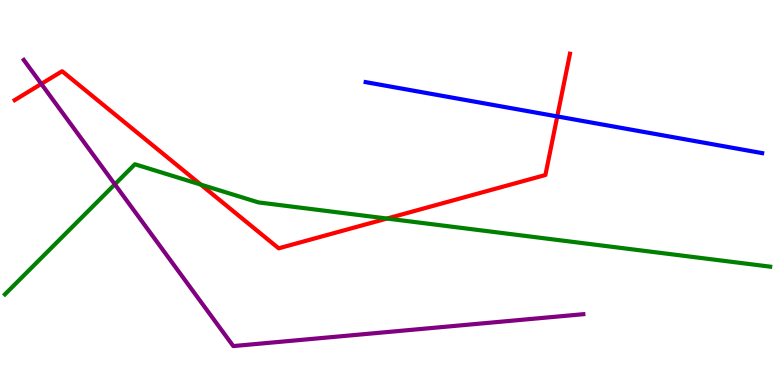[{'lines': ['blue', 'red'], 'intersections': [{'x': 7.19, 'y': 6.98}]}, {'lines': ['green', 'red'], 'intersections': [{'x': 2.59, 'y': 5.21}, {'x': 4.99, 'y': 4.32}]}, {'lines': ['purple', 'red'], 'intersections': [{'x': 0.533, 'y': 7.82}]}, {'lines': ['blue', 'green'], 'intersections': []}, {'lines': ['blue', 'purple'], 'intersections': []}, {'lines': ['green', 'purple'], 'intersections': [{'x': 1.48, 'y': 5.21}]}]